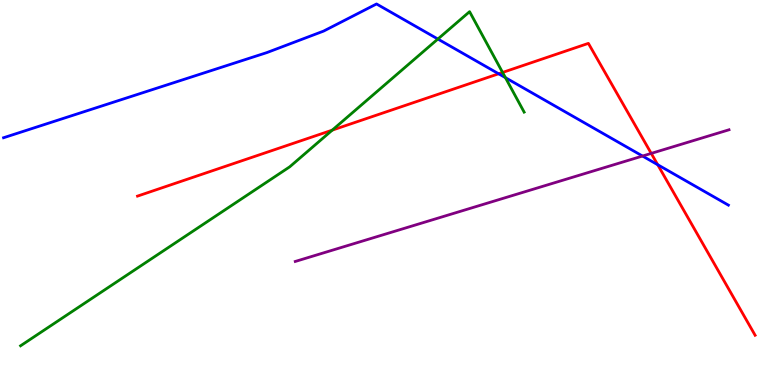[{'lines': ['blue', 'red'], 'intersections': [{'x': 6.43, 'y': 8.08}, {'x': 8.49, 'y': 5.72}]}, {'lines': ['green', 'red'], 'intersections': [{'x': 4.29, 'y': 6.62}, {'x': 6.49, 'y': 8.12}]}, {'lines': ['purple', 'red'], 'intersections': [{'x': 8.4, 'y': 6.02}]}, {'lines': ['blue', 'green'], 'intersections': [{'x': 5.65, 'y': 8.99}, {'x': 6.52, 'y': 7.98}]}, {'lines': ['blue', 'purple'], 'intersections': [{'x': 8.29, 'y': 5.95}]}, {'lines': ['green', 'purple'], 'intersections': []}]